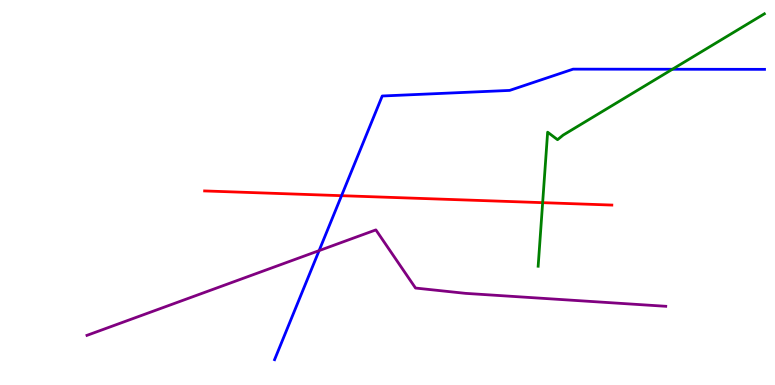[{'lines': ['blue', 'red'], 'intersections': [{'x': 4.41, 'y': 4.92}]}, {'lines': ['green', 'red'], 'intersections': [{'x': 7.0, 'y': 4.74}]}, {'lines': ['purple', 'red'], 'intersections': []}, {'lines': ['blue', 'green'], 'intersections': [{'x': 8.68, 'y': 8.2}]}, {'lines': ['blue', 'purple'], 'intersections': [{'x': 4.12, 'y': 3.49}]}, {'lines': ['green', 'purple'], 'intersections': []}]